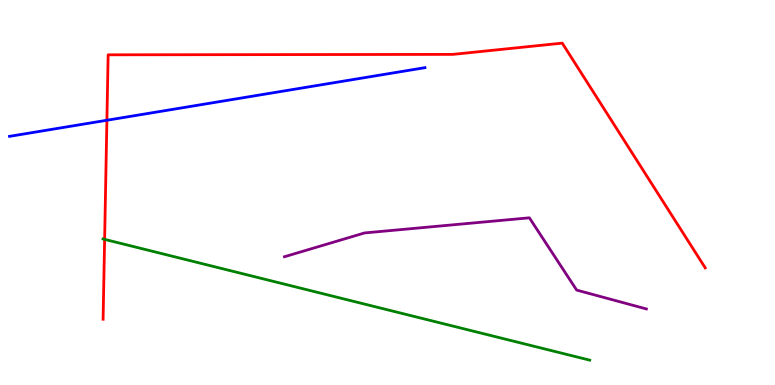[{'lines': ['blue', 'red'], 'intersections': [{'x': 1.38, 'y': 6.88}]}, {'lines': ['green', 'red'], 'intersections': [{'x': 1.35, 'y': 3.78}]}, {'lines': ['purple', 'red'], 'intersections': []}, {'lines': ['blue', 'green'], 'intersections': []}, {'lines': ['blue', 'purple'], 'intersections': []}, {'lines': ['green', 'purple'], 'intersections': []}]